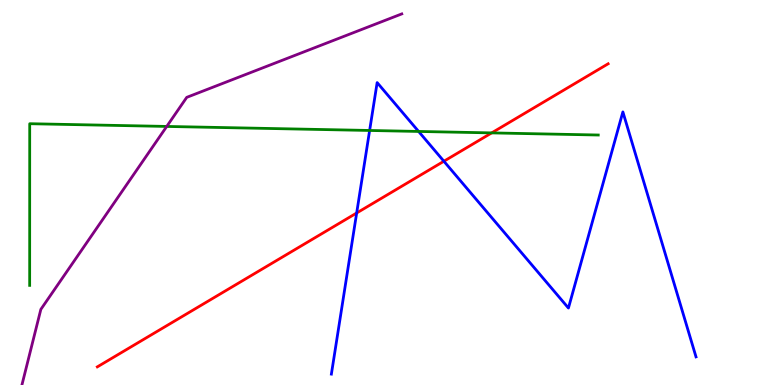[{'lines': ['blue', 'red'], 'intersections': [{'x': 4.6, 'y': 4.47}, {'x': 5.73, 'y': 5.81}]}, {'lines': ['green', 'red'], 'intersections': [{'x': 6.34, 'y': 6.55}]}, {'lines': ['purple', 'red'], 'intersections': []}, {'lines': ['blue', 'green'], 'intersections': [{'x': 4.77, 'y': 6.61}, {'x': 5.4, 'y': 6.59}]}, {'lines': ['blue', 'purple'], 'intersections': []}, {'lines': ['green', 'purple'], 'intersections': [{'x': 2.15, 'y': 6.72}]}]